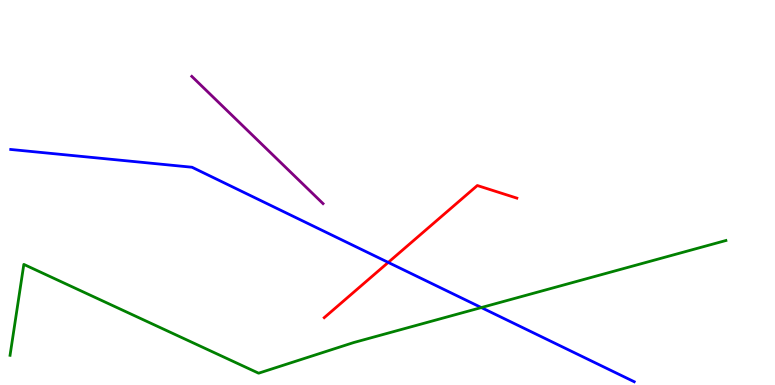[{'lines': ['blue', 'red'], 'intersections': [{'x': 5.01, 'y': 3.18}]}, {'lines': ['green', 'red'], 'intersections': []}, {'lines': ['purple', 'red'], 'intersections': []}, {'lines': ['blue', 'green'], 'intersections': [{'x': 6.21, 'y': 2.01}]}, {'lines': ['blue', 'purple'], 'intersections': []}, {'lines': ['green', 'purple'], 'intersections': []}]